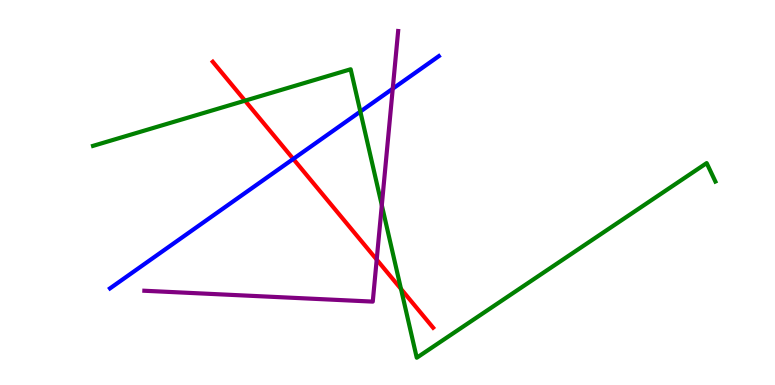[{'lines': ['blue', 'red'], 'intersections': [{'x': 3.78, 'y': 5.87}]}, {'lines': ['green', 'red'], 'intersections': [{'x': 3.16, 'y': 7.38}, {'x': 5.17, 'y': 2.5}]}, {'lines': ['purple', 'red'], 'intersections': [{'x': 4.86, 'y': 3.26}]}, {'lines': ['blue', 'green'], 'intersections': [{'x': 4.65, 'y': 7.1}]}, {'lines': ['blue', 'purple'], 'intersections': [{'x': 5.07, 'y': 7.7}]}, {'lines': ['green', 'purple'], 'intersections': [{'x': 4.93, 'y': 4.67}]}]